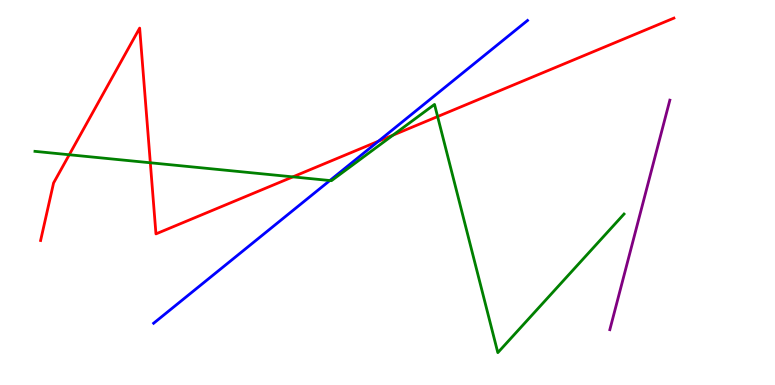[{'lines': ['blue', 'red'], 'intersections': [{'x': 4.88, 'y': 6.33}]}, {'lines': ['green', 'red'], 'intersections': [{'x': 0.894, 'y': 5.98}, {'x': 1.94, 'y': 5.77}, {'x': 3.78, 'y': 5.41}, {'x': 5.07, 'y': 6.49}, {'x': 5.65, 'y': 6.97}]}, {'lines': ['purple', 'red'], 'intersections': []}, {'lines': ['blue', 'green'], 'intersections': [{'x': 4.26, 'y': 5.31}]}, {'lines': ['blue', 'purple'], 'intersections': []}, {'lines': ['green', 'purple'], 'intersections': []}]